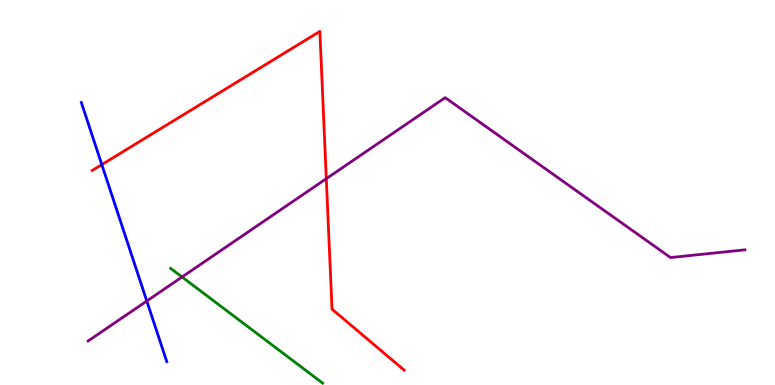[{'lines': ['blue', 'red'], 'intersections': [{'x': 1.31, 'y': 5.72}]}, {'lines': ['green', 'red'], 'intersections': []}, {'lines': ['purple', 'red'], 'intersections': [{'x': 4.21, 'y': 5.36}]}, {'lines': ['blue', 'green'], 'intersections': []}, {'lines': ['blue', 'purple'], 'intersections': [{'x': 1.89, 'y': 2.18}]}, {'lines': ['green', 'purple'], 'intersections': [{'x': 2.35, 'y': 2.81}]}]